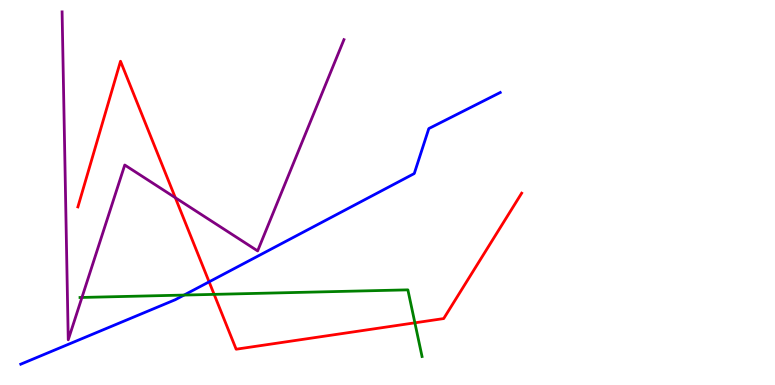[{'lines': ['blue', 'red'], 'intersections': [{'x': 2.7, 'y': 2.68}]}, {'lines': ['green', 'red'], 'intersections': [{'x': 2.76, 'y': 2.35}, {'x': 5.35, 'y': 1.62}]}, {'lines': ['purple', 'red'], 'intersections': [{'x': 2.26, 'y': 4.86}]}, {'lines': ['blue', 'green'], 'intersections': [{'x': 2.37, 'y': 2.34}]}, {'lines': ['blue', 'purple'], 'intersections': []}, {'lines': ['green', 'purple'], 'intersections': [{'x': 1.06, 'y': 2.27}]}]